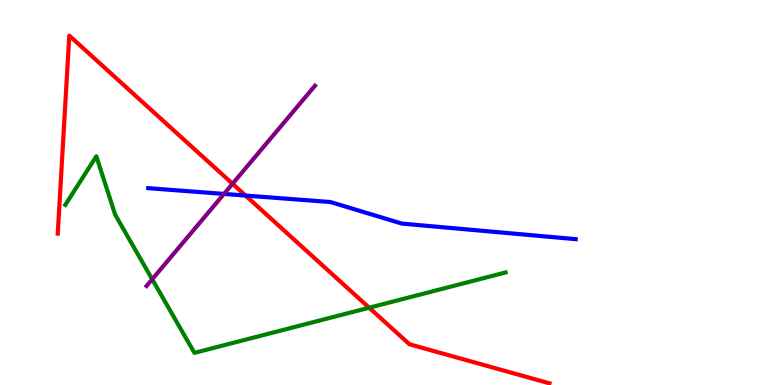[{'lines': ['blue', 'red'], 'intersections': [{'x': 3.17, 'y': 4.92}]}, {'lines': ['green', 'red'], 'intersections': [{'x': 4.76, 'y': 2.01}]}, {'lines': ['purple', 'red'], 'intersections': [{'x': 3.0, 'y': 5.23}]}, {'lines': ['blue', 'green'], 'intersections': []}, {'lines': ['blue', 'purple'], 'intersections': [{'x': 2.89, 'y': 4.96}]}, {'lines': ['green', 'purple'], 'intersections': [{'x': 1.96, 'y': 2.75}]}]